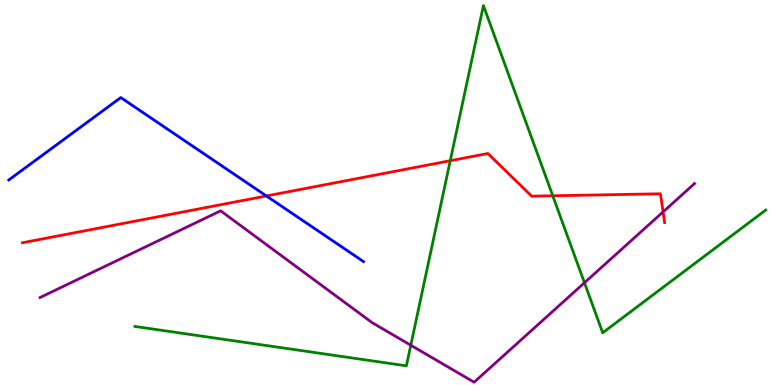[{'lines': ['blue', 'red'], 'intersections': [{'x': 3.44, 'y': 4.91}]}, {'lines': ['green', 'red'], 'intersections': [{'x': 5.81, 'y': 5.83}, {'x': 7.13, 'y': 4.91}]}, {'lines': ['purple', 'red'], 'intersections': [{'x': 8.56, 'y': 4.5}]}, {'lines': ['blue', 'green'], 'intersections': []}, {'lines': ['blue', 'purple'], 'intersections': []}, {'lines': ['green', 'purple'], 'intersections': [{'x': 5.3, 'y': 1.03}, {'x': 7.54, 'y': 2.66}]}]